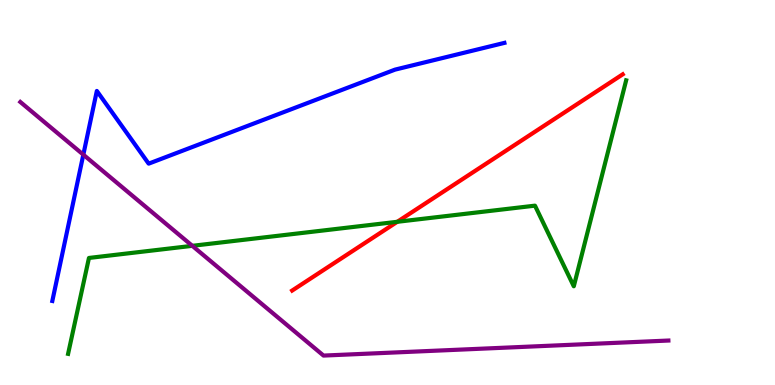[{'lines': ['blue', 'red'], 'intersections': []}, {'lines': ['green', 'red'], 'intersections': [{'x': 5.13, 'y': 4.24}]}, {'lines': ['purple', 'red'], 'intersections': []}, {'lines': ['blue', 'green'], 'intersections': []}, {'lines': ['blue', 'purple'], 'intersections': [{'x': 1.08, 'y': 5.98}]}, {'lines': ['green', 'purple'], 'intersections': [{'x': 2.48, 'y': 3.61}]}]